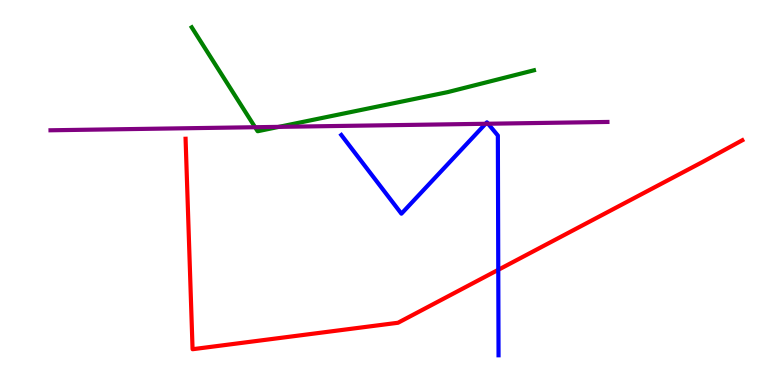[{'lines': ['blue', 'red'], 'intersections': [{'x': 6.43, 'y': 2.99}]}, {'lines': ['green', 'red'], 'intersections': []}, {'lines': ['purple', 'red'], 'intersections': []}, {'lines': ['blue', 'green'], 'intersections': []}, {'lines': ['blue', 'purple'], 'intersections': [{'x': 6.27, 'y': 6.79}, {'x': 6.3, 'y': 6.79}]}, {'lines': ['green', 'purple'], 'intersections': [{'x': 3.29, 'y': 6.7}, {'x': 3.6, 'y': 6.7}]}]